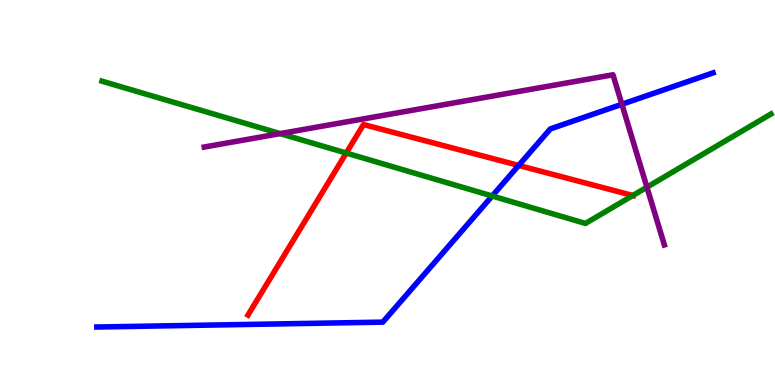[{'lines': ['blue', 'red'], 'intersections': [{'x': 6.69, 'y': 5.7}]}, {'lines': ['green', 'red'], 'intersections': [{'x': 4.47, 'y': 6.02}, {'x': 8.17, 'y': 4.92}]}, {'lines': ['purple', 'red'], 'intersections': []}, {'lines': ['blue', 'green'], 'intersections': [{'x': 6.35, 'y': 4.91}]}, {'lines': ['blue', 'purple'], 'intersections': [{'x': 8.02, 'y': 7.29}]}, {'lines': ['green', 'purple'], 'intersections': [{'x': 3.61, 'y': 6.53}, {'x': 8.35, 'y': 5.14}]}]